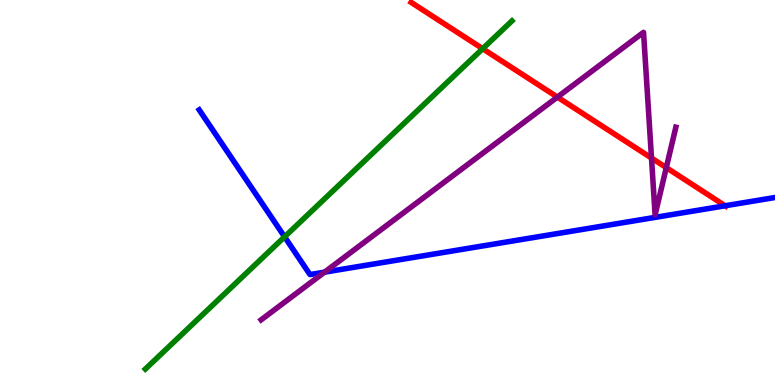[{'lines': ['blue', 'red'], 'intersections': [{'x': 9.36, 'y': 4.66}]}, {'lines': ['green', 'red'], 'intersections': [{'x': 6.23, 'y': 8.73}]}, {'lines': ['purple', 'red'], 'intersections': [{'x': 7.19, 'y': 7.48}, {'x': 8.41, 'y': 5.89}, {'x': 8.6, 'y': 5.65}]}, {'lines': ['blue', 'green'], 'intersections': [{'x': 3.67, 'y': 3.85}]}, {'lines': ['blue', 'purple'], 'intersections': [{'x': 4.19, 'y': 2.93}]}, {'lines': ['green', 'purple'], 'intersections': []}]